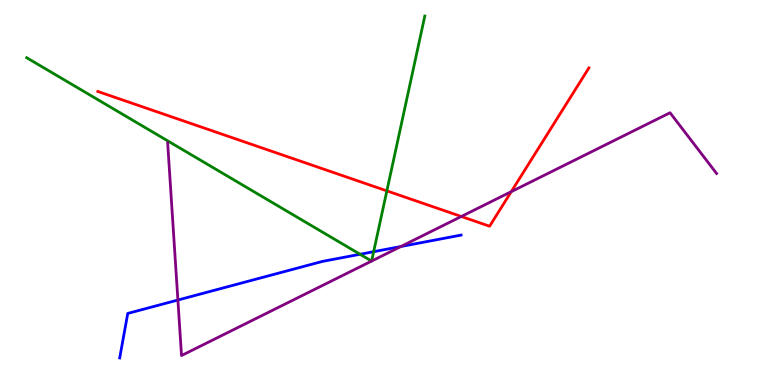[{'lines': ['blue', 'red'], 'intersections': []}, {'lines': ['green', 'red'], 'intersections': [{'x': 4.99, 'y': 5.04}]}, {'lines': ['purple', 'red'], 'intersections': [{'x': 5.95, 'y': 4.38}, {'x': 6.6, 'y': 5.02}]}, {'lines': ['blue', 'green'], 'intersections': [{'x': 4.65, 'y': 3.4}, {'x': 4.82, 'y': 3.46}]}, {'lines': ['blue', 'purple'], 'intersections': [{'x': 2.3, 'y': 2.21}, {'x': 5.17, 'y': 3.6}]}, {'lines': ['green', 'purple'], 'intersections': [{'x': 4.79, 'y': 3.22}, {'x': 4.8, 'y': 3.22}]}]